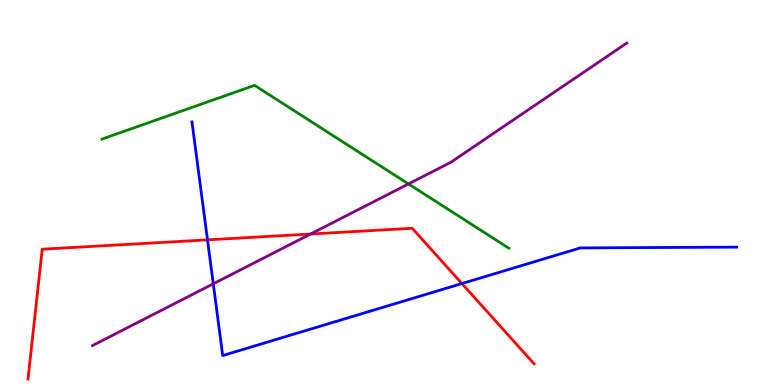[{'lines': ['blue', 'red'], 'intersections': [{'x': 2.68, 'y': 3.77}, {'x': 5.96, 'y': 2.64}]}, {'lines': ['green', 'red'], 'intersections': []}, {'lines': ['purple', 'red'], 'intersections': [{'x': 4.01, 'y': 3.92}]}, {'lines': ['blue', 'green'], 'intersections': []}, {'lines': ['blue', 'purple'], 'intersections': [{'x': 2.75, 'y': 2.63}]}, {'lines': ['green', 'purple'], 'intersections': [{'x': 5.27, 'y': 5.22}]}]